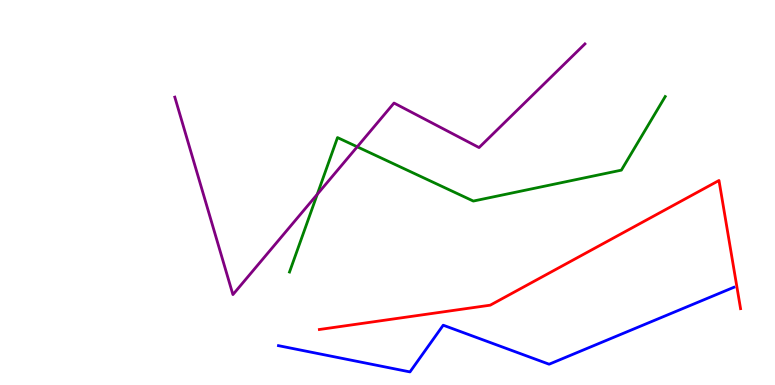[{'lines': ['blue', 'red'], 'intersections': []}, {'lines': ['green', 'red'], 'intersections': []}, {'lines': ['purple', 'red'], 'intersections': []}, {'lines': ['blue', 'green'], 'intersections': []}, {'lines': ['blue', 'purple'], 'intersections': []}, {'lines': ['green', 'purple'], 'intersections': [{'x': 4.09, 'y': 4.95}, {'x': 4.61, 'y': 6.19}]}]